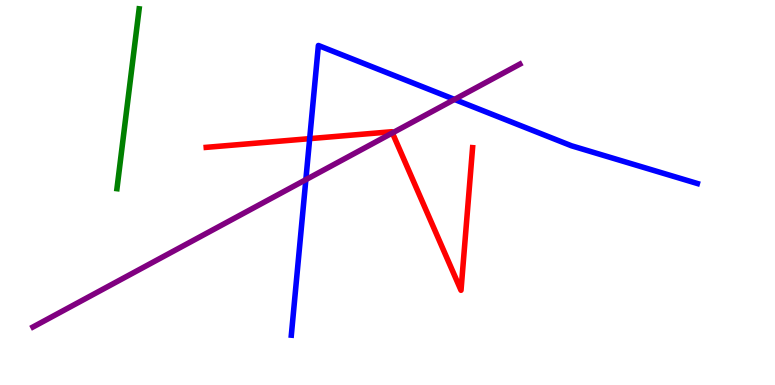[{'lines': ['blue', 'red'], 'intersections': [{'x': 4.0, 'y': 6.4}]}, {'lines': ['green', 'red'], 'intersections': []}, {'lines': ['purple', 'red'], 'intersections': [{'x': 5.06, 'y': 6.55}]}, {'lines': ['blue', 'green'], 'intersections': []}, {'lines': ['blue', 'purple'], 'intersections': [{'x': 3.95, 'y': 5.33}, {'x': 5.86, 'y': 7.42}]}, {'lines': ['green', 'purple'], 'intersections': []}]